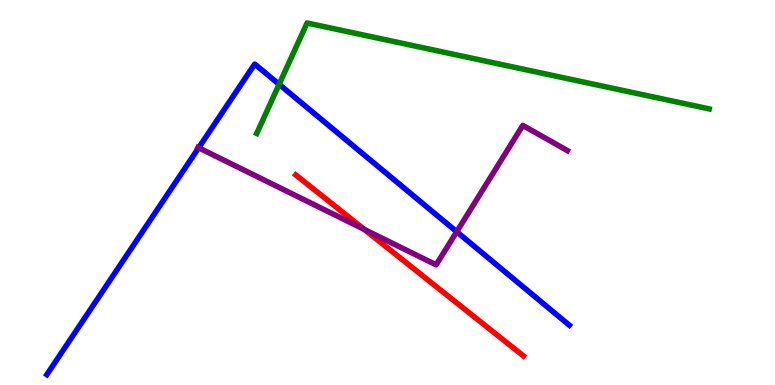[{'lines': ['blue', 'red'], 'intersections': []}, {'lines': ['green', 'red'], 'intersections': []}, {'lines': ['purple', 'red'], 'intersections': [{'x': 4.7, 'y': 4.04}]}, {'lines': ['blue', 'green'], 'intersections': [{'x': 3.6, 'y': 7.81}]}, {'lines': ['blue', 'purple'], 'intersections': [{'x': 2.56, 'y': 6.16}, {'x': 5.89, 'y': 3.98}]}, {'lines': ['green', 'purple'], 'intersections': []}]